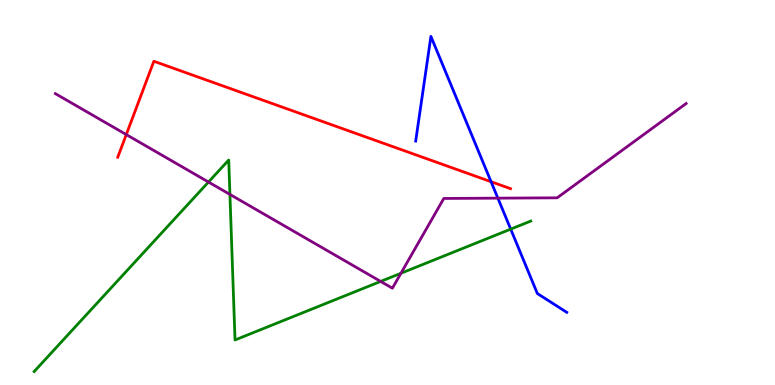[{'lines': ['blue', 'red'], 'intersections': [{'x': 6.34, 'y': 5.28}]}, {'lines': ['green', 'red'], 'intersections': []}, {'lines': ['purple', 'red'], 'intersections': [{'x': 1.63, 'y': 6.5}]}, {'lines': ['blue', 'green'], 'intersections': [{'x': 6.59, 'y': 4.05}]}, {'lines': ['blue', 'purple'], 'intersections': [{'x': 6.42, 'y': 4.85}]}, {'lines': ['green', 'purple'], 'intersections': [{'x': 2.69, 'y': 5.27}, {'x': 2.97, 'y': 4.95}, {'x': 4.91, 'y': 2.69}, {'x': 5.17, 'y': 2.9}]}]